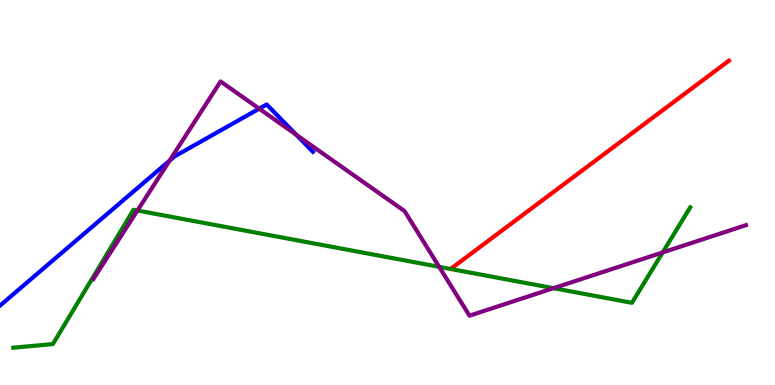[{'lines': ['blue', 'red'], 'intersections': []}, {'lines': ['green', 'red'], 'intersections': []}, {'lines': ['purple', 'red'], 'intersections': []}, {'lines': ['blue', 'green'], 'intersections': []}, {'lines': ['blue', 'purple'], 'intersections': [{'x': 2.19, 'y': 5.83}, {'x': 3.34, 'y': 7.18}, {'x': 3.83, 'y': 6.5}]}, {'lines': ['green', 'purple'], 'intersections': [{'x': 1.77, 'y': 4.53}, {'x': 5.67, 'y': 3.07}, {'x': 7.14, 'y': 2.51}, {'x': 8.55, 'y': 3.44}]}]